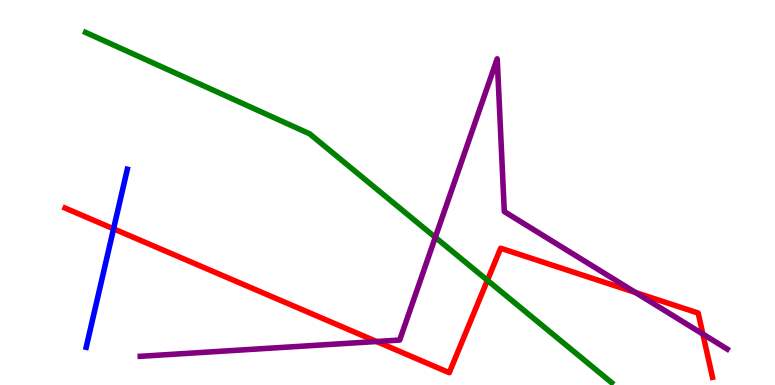[{'lines': ['blue', 'red'], 'intersections': [{'x': 1.47, 'y': 4.06}]}, {'lines': ['green', 'red'], 'intersections': [{'x': 6.29, 'y': 2.72}]}, {'lines': ['purple', 'red'], 'intersections': [{'x': 4.86, 'y': 1.13}, {'x': 8.2, 'y': 2.4}, {'x': 9.07, 'y': 1.32}]}, {'lines': ['blue', 'green'], 'intersections': []}, {'lines': ['blue', 'purple'], 'intersections': []}, {'lines': ['green', 'purple'], 'intersections': [{'x': 5.62, 'y': 3.83}]}]